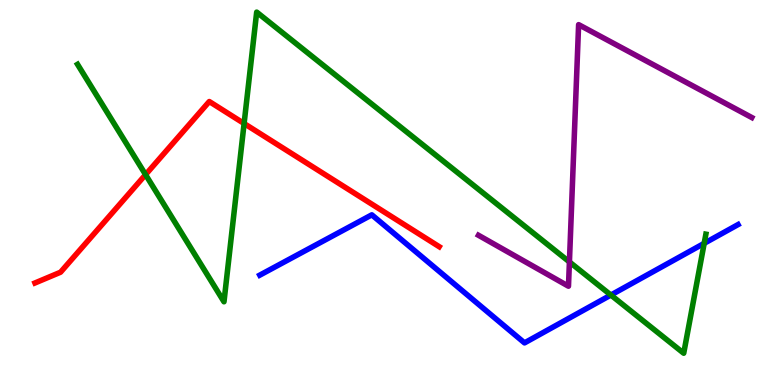[{'lines': ['blue', 'red'], 'intersections': []}, {'lines': ['green', 'red'], 'intersections': [{'x': 1.88, 'y': 5.46}, {'x': 3.15, 'y': 6.79}]}, {'lines': ['purple', 'red'], 'intersections': []}, {'lines': ['blue', 'green'], 'intersections': [{'x': 7.88, 'y': 2.34}, {'x': 9.09, 'y': 3.68}]}, {'lines': ['blue', 'purple'], 'intersections': []}, {'lines': ['green', 'purple'], 'intersections': [{'x': 7.35, 'y': 3.2}]}]